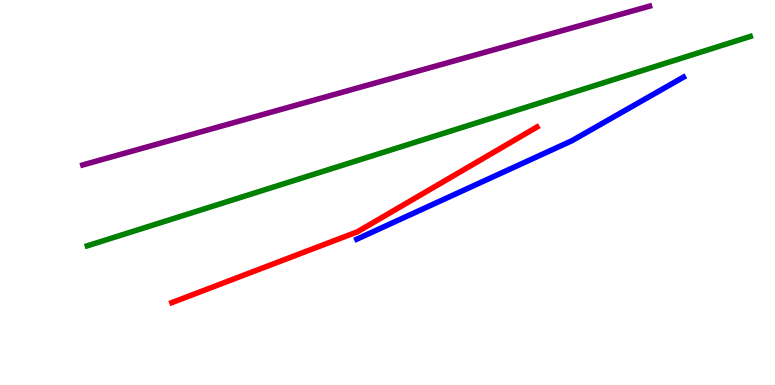[{'lines': ['blue', 'red'], 'intersections': []}, {'lines': ['green', 'red'], 'intersections': []}, {'lines': ['purple', 'red'], 'intersections': []}, {'lines': ['blue', 'green'], 'intersections': []}, {'lines': ['blue', 'purple'], 'intersections': []}, {'lines': ['green', 'purple'], 'intersections': []}]